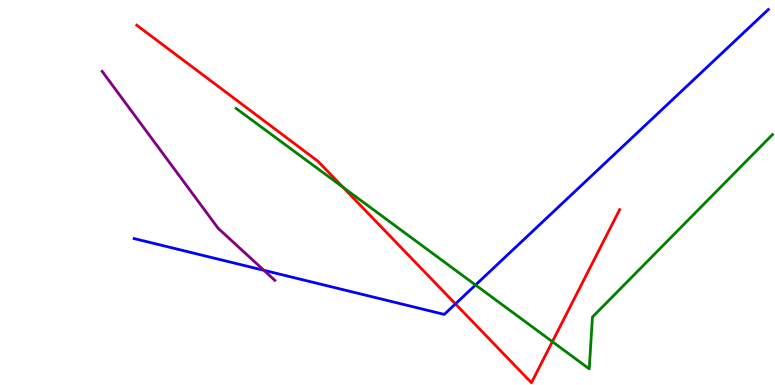[{'lines': ['blue', 'red'], 'intersections': [{'x': 5.88, 'y': 2.11}]}, {'lines': ['green', 'red'], 'intersections': [{'x': 4.43, 'y': 5.14}, {'x': 7.13, 'y': 1.13}]}, {'lines': ['purple', 'red'], 'intersections': []}, {'lines': ['blue', 'green'], 'intersections': [{'x': 6.14, 'y': 2.6}]}, {'lines': ['blue', 'purple'], 'intersections': [{'x': 3.41, 'y': 2.98}]}, {'lines': ['green', 'purple'], 'intersections': []}]